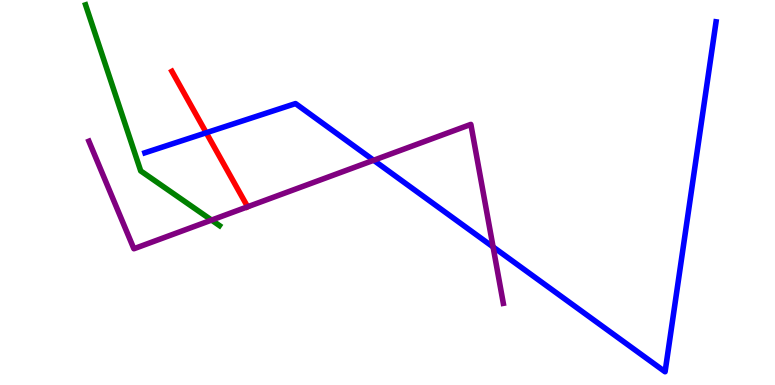[{'lines': ['blue', 'red'], 'intersections': [{'x': 2.66, 'y': 6.55}]}, {'lines': ['green', 'red'], 'intersections': []}, {'lines': ['purple', 'red'], 'intersections': []}, {'lines': ['blue', 'green'], 'intersections': []}, {'lines': ['blue', 'purple'], 'intersections': [{'x': 4.82, 'y': 5.84}, {'x': 6.36, 'y': 3.59}]}, {'lines': ['green', 'purple'], 'intersections': [{'x': 2.73, 'y': 4.28}]}]